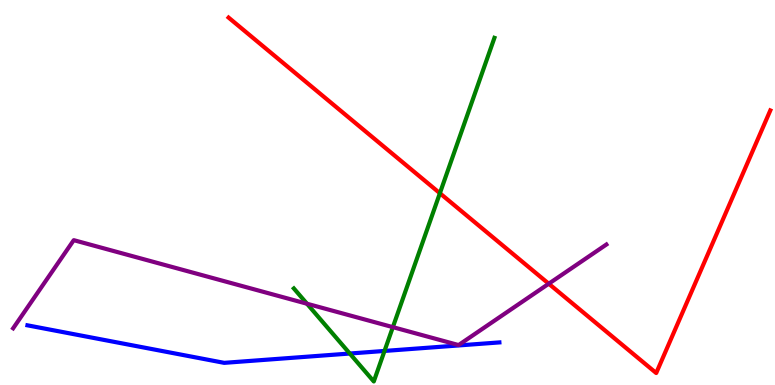[{'lines': ['blue', 'red'], 'intersections': []}, {'lines': ['green', 'red'], 'intersections': [{'x': 5.68, 'y': 4.98}]}, {'lines': ['purple', 'red'], 'intersections': [{'x': 7.08, 'y': 2.63}]}, {'lines': ['blue', 'green'], 'intersections': [{'x': 4.51, 'y': 0.818}, {'x': 4.96, 'y': 0.885}]}, {'lines': ['blue', 'purple'], 'intersections': []}, {'lines': ['green', 'purple'], 'intersections': [{'x': 3.96, 'y': 2.11}, {'x': 5.07, 'y': 1.5}]}]